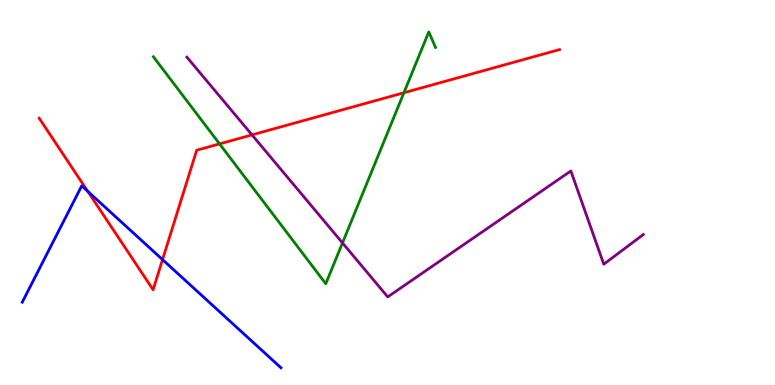[{'lines': ['blue', 'red'], 'intersections': [{'x': 1.13, 'y': 5.03}, {'x': 2.1, 'y': 3.26}]}, {'lines': ['green', 'red'], 'intersections': [{'x': 2.83, 'y': 6.26}, {'x': 5.21, 'y': 7.59}]}, {'lines': ['purple', 'red'], 'intersections': [{'x': 3.25, 'y': 6.5}]}, {'lines': ['blue', 'green'], 'intersections': []}, {'lines': ['blue', 'purple'], 'intersections': []}, {'lines': ['green', 'purple'], 'intersections': [{'x': 4.42, 'y': 3.69}]}]